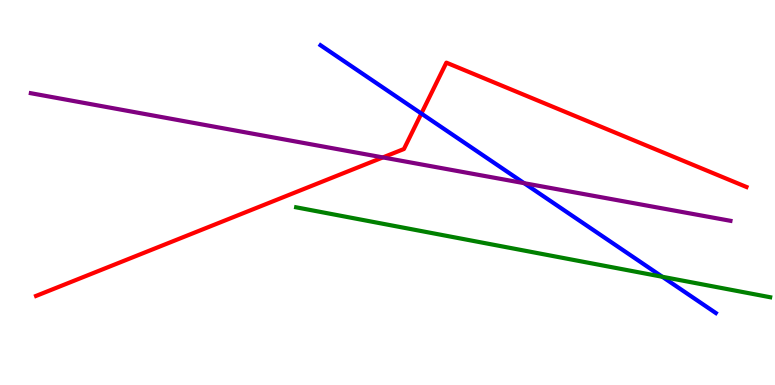[{'lines': ['blue', 'red'], 'intersections': [{'x': 5.44, 'y': 7.05}]}, {'lines': ['green', 'red'], 'intersections': []}, {'lines': ['purple', 'red'], 'intersections': [{'x': 4.94, 'y': 5.91}]}, {'lines': ['blue', 'green'], 'intersections': [{'x': 8.55, 'y': 2.81}]}, {'lines': ['blue', 'purple'], 'intersections': [{'x': 6.76, 'y': 5.24}]}, {'lines': ['green', 'purple'], 'intersections': []}]